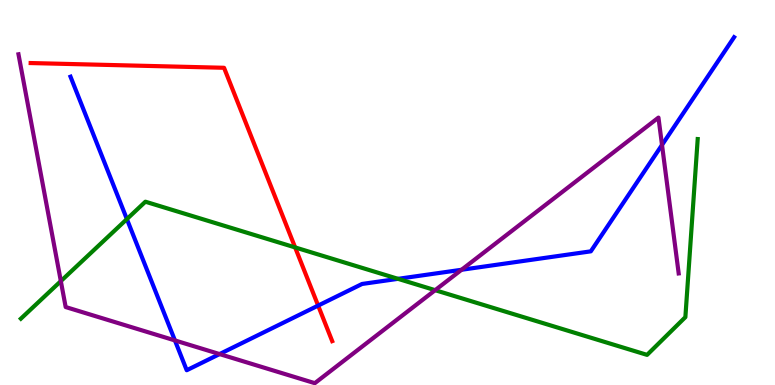[{'lines': ['blue', 'red'], 'intersections': [{'x': 4.1, 'y': 2.06}]}, {'lines': ['green', 'red'], 'intersections': [{'x': 3.81, 'y': 3.57}]}, {'lines': ['purple', 'red'], 'intersections': []}, {'lines': ['blue', 'green'], 'intersections': [{'x': 1.64, 'y': 4.31}, {'x': 5.14, 'y': 2.76}]}, {'lines': ['blue', 'purple'], 'intersections': [{'x': 2.26, 'y': 1.16}, {'x': 2.83, 'y': 0.803}, {'x': 5.96, 'y': 2.99}, {'x': 8.54, 'y': 6.24}]}, {'lines': ['green', 'purple'], 'intersections': [{'x': 0.785, 'y': 2.7}, {'x': 5.61, 'y': 2.46}]}]